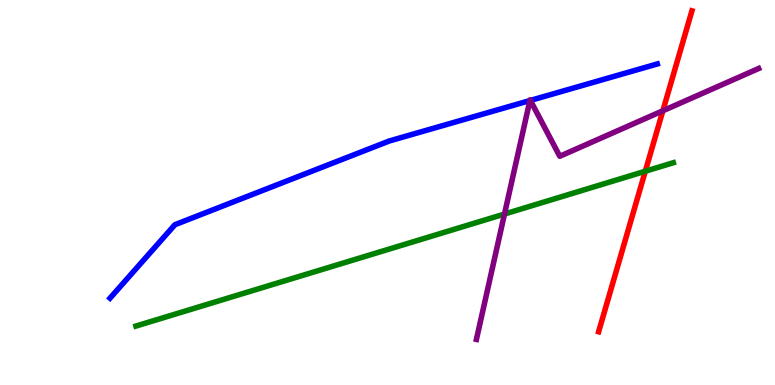[{'lines': ['blue', 'red'], 'intersections': []}, {'lines': ['green', 'red'], 'intersections': [{'x': 8.33, 'y': 5.55}]}, {'lines': ['purple', 'red'], 'intersections': [{'x': 8.55, 'y': 7.12}]}, {'lines': ['blue', 'green'], 'intersections': []}, {'lines': ['blue', 'purple'], 'intersections': [{'x': 6.84, 'y': 7.39}, {'x': 6.84, 'y': 7.39}]}, {'lines': ['green', 'purple'], 'intersections': [{'x': 6.51, 'y': 4.44}]}]